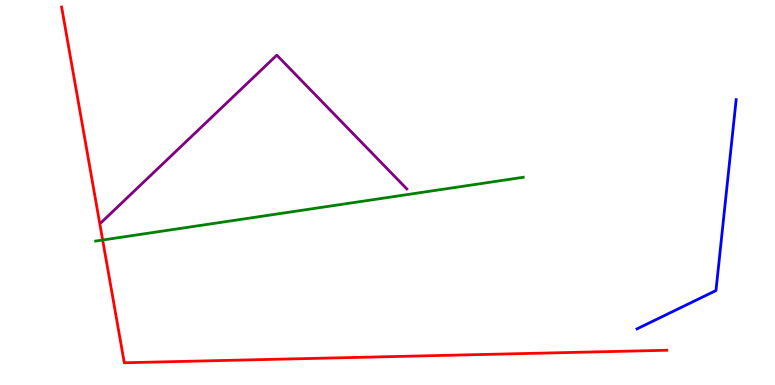[{'lines': ['blue', 'red'], 'intersections': []}, {'lines': ['green', 'red'], 'intersections': [{'x': 1.32, 'y': 3.77}]}, {'lines': ['purple', 'red'], 'intersections': []}, {'lines': ['blue', 'green'], 'intersections': []}, {'lines': ['blue', 'purple'], 'intersections': []}, {'lines': ['green', 'purple'], 'intersections': []}]